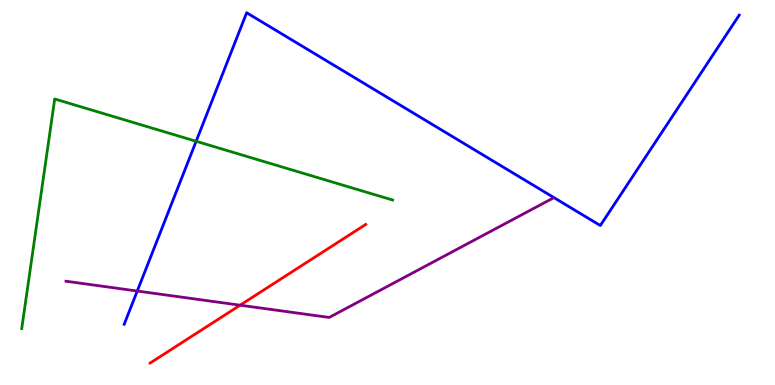[{'lines': ['blue', 'red'], 'intersections': []}, {'lines': ['green', 'red'], 'intersections': []}, {'lines': ['purple', 'red'], 'intersections': [{'x': 3.1, 'y': 2.07}]}, {'lines': ['blue', 'green'], 'intersections': [{'x': 2.53, 'y': 6.33}]}, {'lines': ['blue', 'purple'], 'intersections': [{'x': 1.77, 'y': 2.44}]}, {'lines': ['green', 'purple'], 'intersections': []}]